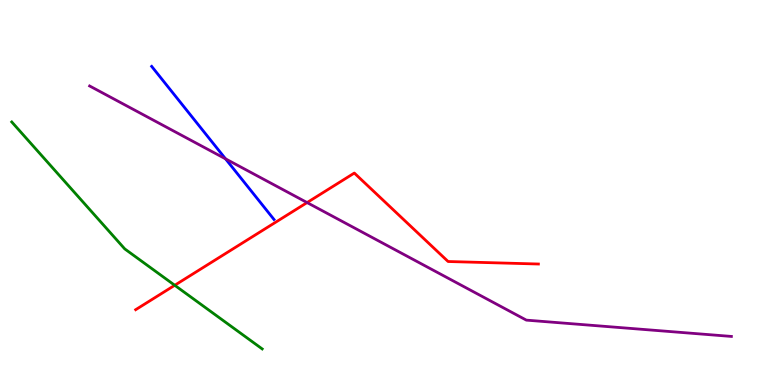[{'lines': ['blue', 'red'], 'intersections': []}, {'lines': ['green', 'red'], 'intersections': [{'x': 2.25, 'y': 2.59}]}, {'lines': ['purple', 'red'], 'intersections': [{'x': 3.96, 'y': 4.74}]}, {'lines': ['blue', 'green'], 'intersections': []}, {'lines': ['blue', 'purple'], 'intersections': [{'x': 2.91, 'y': 5.87}]}, {'lines': ['green', 'purple'], 'intersections': []}]